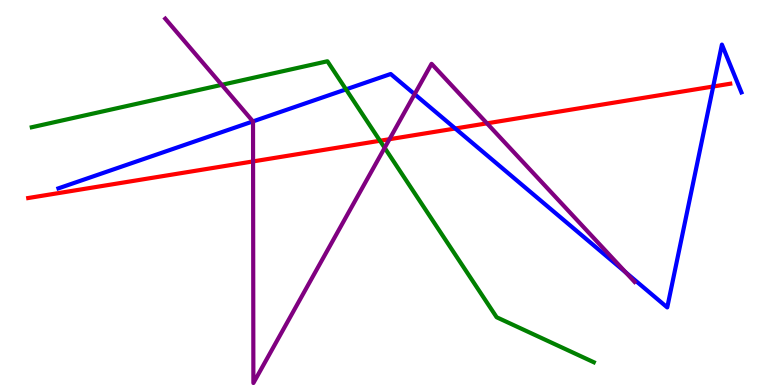[{'lines': ['blue', 'red'], 'intersections': [{'x': 5.87, 'y': 6.66}, {'x': 9.2, 'y': 7.75}]}, {'lines': ['green', 'red'], 'intersections': [{'x': 4.9, 'y': 6.34}]}, {'lines': ['purple', 'red'], 'intersections': [{'x': 3.27, 'y': 5.81}, {'x': 5.03, 'y': 6.38}, {'x': 6.28, 'y': 6.8}]}, {'lines': ['blue', 'green'], 'intersections': [{'x': 4.46, 'y': 7.68}]}, {'lines': ['blue', 'purple'], 'intersections': [{'x': 3.26, 'y': 6.85}, {'x': 5.35, 'y': 7.55}, {'x': 8.07, 'y': 2.93}]}, {'lines': ['green', 'purple'], 'intersections': [{'x': 2.86, 'y': 7.8}, {'x': 4.96, 'y': 6.16}]}]